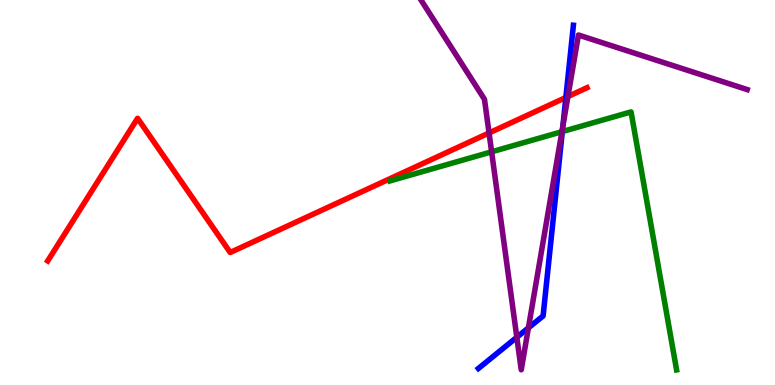[{'lines': ['blue', 'red'], 'intersections': [{'x': 7.3, 'y': 7.47}]}, {'lines': ['green', 'red'], 'intersections': []}, {'lines': ['purple', 'red'], 'intersections': [{'x': 6.31, 'y': 6.55}, {'x': 7.33, 'y': 7.49}]}, {'lines': ['blue', 'green'], 'intersections': [{'x': 7.26, 'y': 6.58}]}, {'lines': ['blue', 'purple'], 'intersections': [{'x': 6.67, 'y': 1.24}, {'x': 6.82, 'y': 1.48}, {'x': 7.26, 'y': 6.73}]}, {'lines': ['green', 'purple'], 'intersections': [{'x': 6.34, 'y': 6.06}, {'x': 7.25, 'y': 6.58}]}]